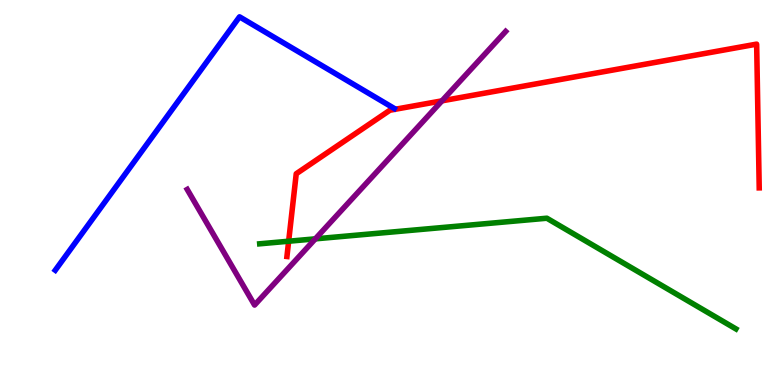[{'lines': ['blue', 'red'], 'intersections': []}, {'lines': ['green', 'red'], 'intersections': [{'x': 3.72, 'y': 3.73}]}, {'lines': ['purple', 'red'], 'intersections': [{'x': 5.7, 'y': 7.38}]}, {'lines': ['blue', 'green'], 'intersections': []}, {'lines': ['blue', 'purple'], 'intersections': []}, {'lines': ['green', 'purple'], 'intersections': [{'x': 4.07, 'y': 3.8}]}]